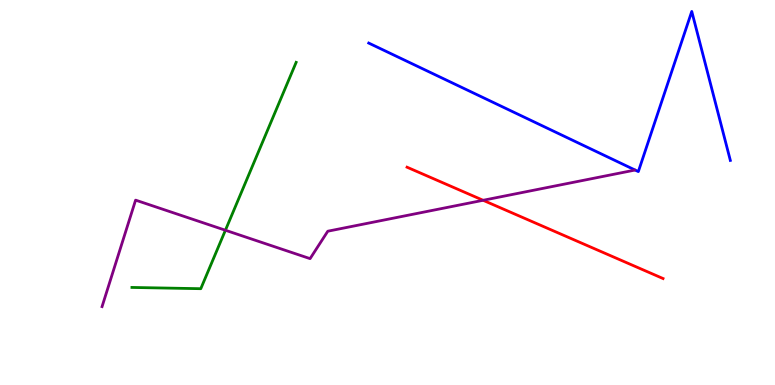[{'lines': ['blue', 'red'], 'intersections': []}, {'lines': ['green', 'red'], 'intersections': []}, {'lines': ['purple', 'red'], 'intersections': [{'x': 6.23, 'y': 4.8}]}, {'lines': ['blue', 'green'], 'intersections': []}, {'lines': ['blue', 'purple'], 'intersections': []}, {'lines': ['green', 'purple'], 'intersections': [{'x': 2.91, 'y': 4.02}]}]